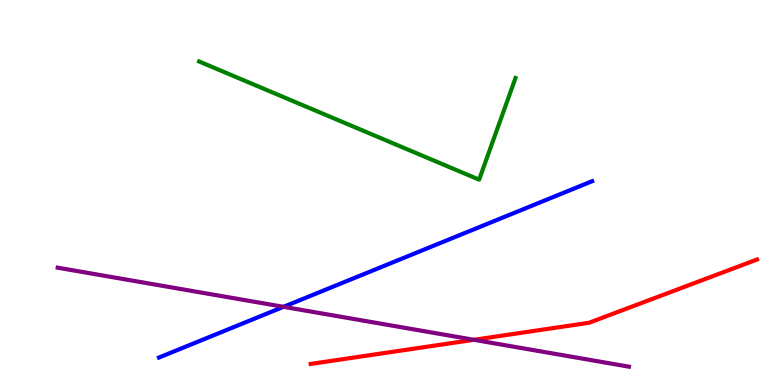[{'lines': ['blue', 'red'], 'intersections': []}, {'lines': ['green', 'red'], 'intersections': []}, {'lines': ['purple', 'red'], 'intersections': [{'x': 6.11, 'y': 1.17}]}, {'lines': ['blue', 'green'], 'intersections': []}, {'lines': ['blue', 'purple'], 'intersections': [{'x': 3.66, 'y': 2.03}]}, {'lines': ['green', 'purple'], 'intersections': []}]